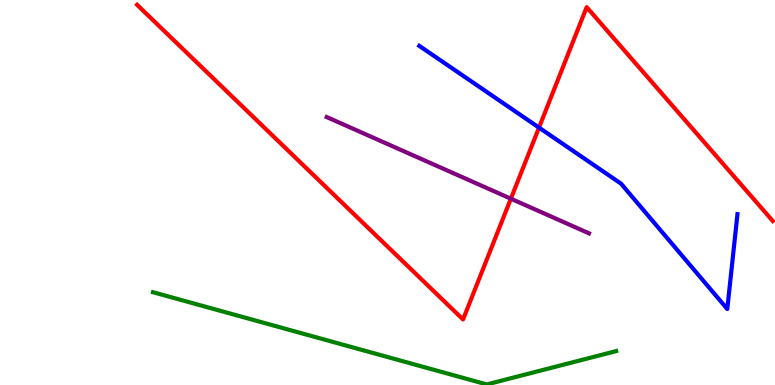[{'lines': ['blue', 'red'], 'intersections': [{'x': 6.95, 'y': 6.69}]}, {'lines': ['green', 'red'], 'intersections': []}, {'lines': ['purple', 'red'], 'intersections': [{'x': 6.59, 'y': 4.84}]}, {'lines': ['blue', 'green'], 'intersections': []}, {'lines': ['blue', 'purple'], 'intersections': []}, {'lines': ['green', 'purple'], 'intersections': []}]